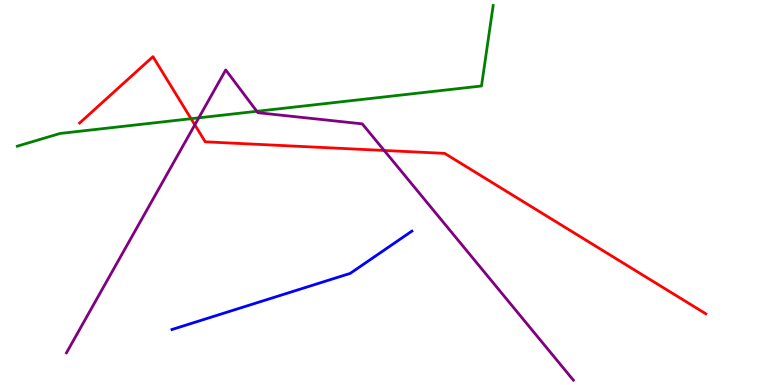[{'lines': ['blue', 'red'], 'intersections': []}, {'lines': ['green', 'red'], 'intersections': [{'x': 2.47, 'y': 6.92}]}, {'lines': ['purple', 'red'], 'intersections': [{'x': 2.51, 'y': 6.76}, {'x': 4.96, 'y': 6.09}]}, {'lines': ['blue', 'green'], 'intersections': []}, {'lines': ['blue', 'purple'], 'intersections': []}, {'lines': ['green', 'purple'], 'intersections': [{'x': 2.56, 'y': 6.94}, {'x': 3.31, 'y': 7.11}]}]